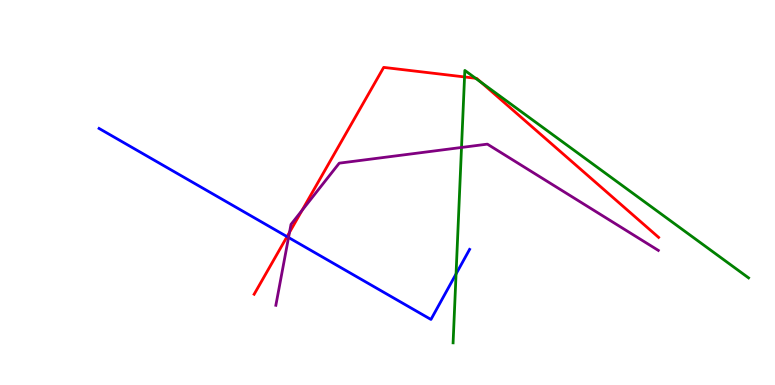[{'lines': ['blue', 'red'], 'intersections': [{'x': 3.7, 'y': 3.85}]}, {'lines': ['green', 'red'], 'intersections': [{'x': 5.99, 'y': 8.0}, {'x': 6.14, 'y': 7.97}, {'x': 6.21, 'y': 7.86}]}, {'lines': ['purple', 'red'], 'intersections': [{'x': 3.74, 'y': 3.97}, {'x': 3.9, 'y': 4.54}]}, {'lines': ['blue', 'green'], 'intersections': [{'x': 5.88, 'y': 2.88}]}, {'lines': ['blue', 'purple'], 'intersections': [{'x': 3.72, 'y': 3.83}]}, {'lines': ['green', 'purple'], 'intersections': [{'x': 5.96, 'y': 6.17}]}]